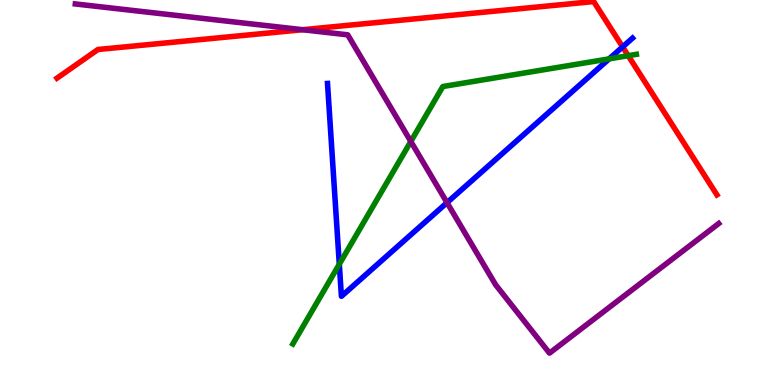[{'lines': ['blue', 'red'], 'intersections': [{'x': 8.03, 'y': 8.78}]}, {'lines': ['green', 'red'], 'intersections': [{'x': 8.11, 'y': 8.55}]}, {'lines': ['purple', 'red'], 'intersections': [{'x': 3.9, 'y': 9.23}]}, {'lines': ['blue', 'green'], 'intersections': [{'x': 4.38, 'y': 3.14}, {'x': 7.86, 'y': 8.47}]}, {'lines': ['blue', 'purple'], 'intersections': [{'x': 5.77, 'y': 4.74}]}, {'lines': ['green', 'purple'], 'intersections': [{'x': 5.3, 'y': 6.33}]}]